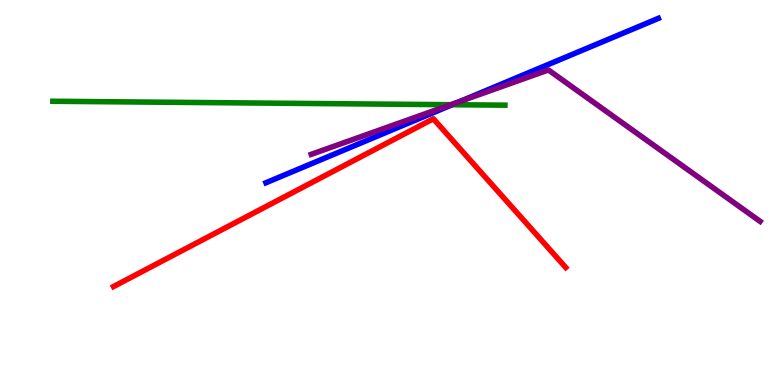[{'lines': ['blue', 'red'], 'intersections': []}, {'lines': ['green', 'red'], 'intersections': []}, {'lines': ['purple', 'red'], 'intersections': []}, {'lines': ['blue', 'green'], 'intersections': [{'x': 5.84, 'y': 7.28}]}, {'lines': ['blue', 'purple'], 'intersections': [{'x': 5.95, 'y': 7.37}]}, {'lines': ['green', 'purple'], 'intersections': [{'x': 5.82, 'y': 7.28}]}]